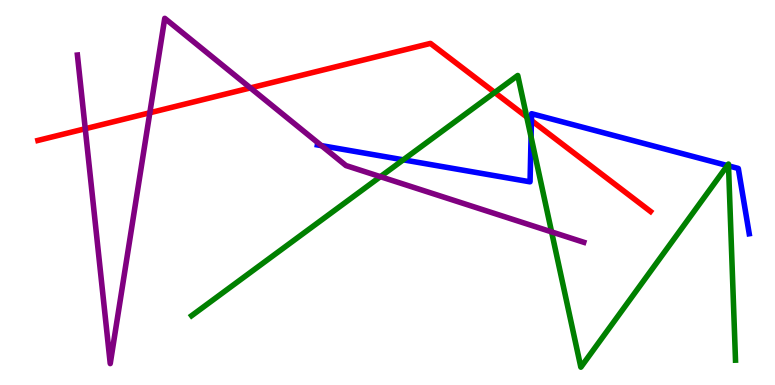[{'lines': ['blue', 'red'], 'intersections': [{'x': 6.86, 'y': 6.87}]}, {'lines': ['green', 'red'], 'intersections': [{'x': 6.38, 'y': 7.6}, {'x': 6.8, 'y': 6.96}]}, {'lines': ['purple', 'red'], 'intersections': [{'x': 1.1, 'y': 6.66}, {'x': 1.93, 'y': 7.07}, {'x': 3.23, 'y': 7.72}]}, {'lines': ['blue', 'green'], 'intersections': [{'x': 5.2, 'y': 5.85}, {'x': 6.85, 'y': 6.44}, {'x': 9.39, 'y': 5.7}, {'x': 9.4, 'y': 5.69}]}, {'lines': ['blue', 'purple'], 'intersections': [{'x': 4.15, 'y': 6.22}]}, {'lines': ['green', 'purple'], 'intersections': [{'x': 4.91, 'y': 5.41}, {'x': 7.12, 'y': 3.98}]}]